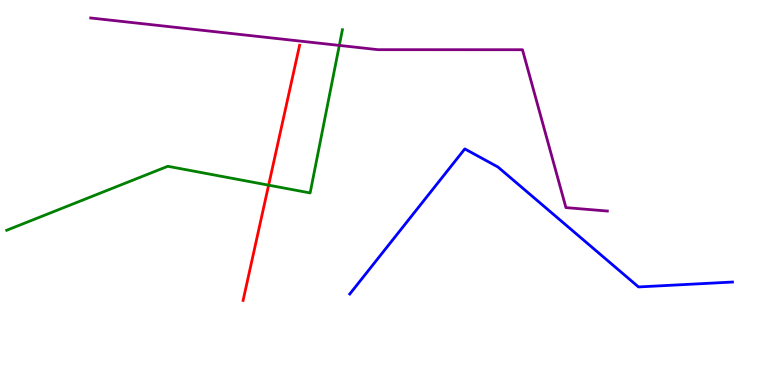[{'lines': ['blue', 'red'], 'intersections': []}, {'lines': ['green', 'red'], 'intersections': [{'x': 3.47, 'y': 5.19}]}, {'lines': ['purple', 'red'], 'intersections': []}, {'lines': ['blue', 'green'], 'intersections': []}, {'lines': ['blue', 'purple'], 'intersections': []}, {'lines': ['green', 'purple'], 'intersections': [{'x': 4.38, 'y': 8.82}]}]